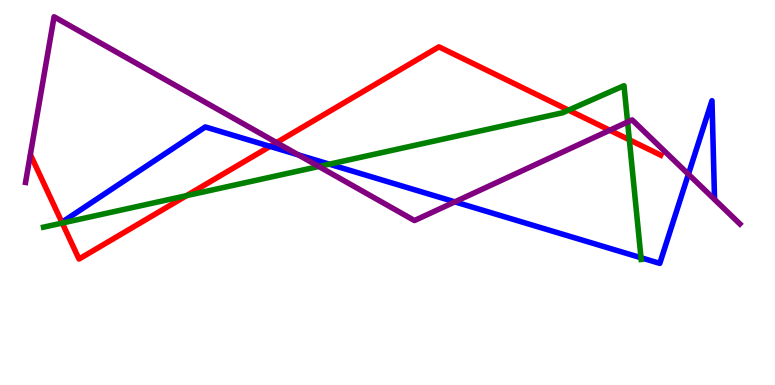[{'lines': ['blue', 'red'], 'intersections': [{'x': 3.48, 'y': 6.2}]}, {'lines': ['green', 'red'], 'intersections': [{'x': 0.803, 'y': 4.21}, {'x': 2.41, 'y': 4.92}, {'x': 7.34, 'y': 7.14}, {'x': 8.12, 'y': 6.37}]}, {'lines': ['purple', 'red'], 'intersections': [{'x': 3.57, 'y': 6.3}, {'x': 7.87, 'y': 6.62}]}, {'lines': ['blue', 'green'], 'intersections': [{'x': 4.25, 'y': 5.74}, {'x': 8.27, 'y': 3.31}]}, {'lines': ['blue', 'purple'], 'intersections': [{'x': 3.85, 'y': 5.98}, {'x': 5.87, 'y': 4.76}, {'x': 8.88, 'y': 5.48}]}, {'lines': ['green', 'purple'], 'intersections': [{'x': 4.11, 'y': 5.68}, {'x': 8.1, 'y': 6.83}]}]